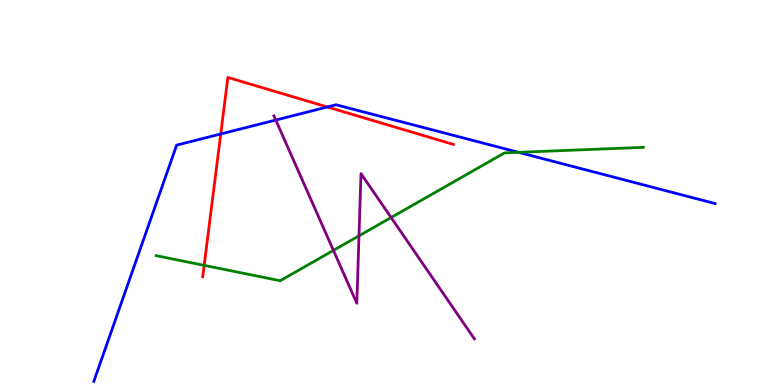[{'lines': ['blue', 'red'], 'intersections': [{'x': 2.85, 'y': 6.52}, {'x': 4.22, 'y': 7.22}]}, {'lines': ['green', 'red'], 'intersections': [{'x': 2.63, 'y': 3.11}]}, {'lines': ['purple', 'red'], 'intersections': []}, {'lines': ['blue', 'green'], 'intersections': [{'x': 6.69, 'y': 6.04}]}, {'lines': ['blue', 'purple'], 'intersections': [{'x': 3.56, 'y': 6.88}]}, {'lines': ['green', 'purple'], 'intersections': [{'x': 4.3, 'y': 3.5}, {'x': 4.63, 'y': 3.87}, {'x': 5.05, 'y': 4.35}]}]